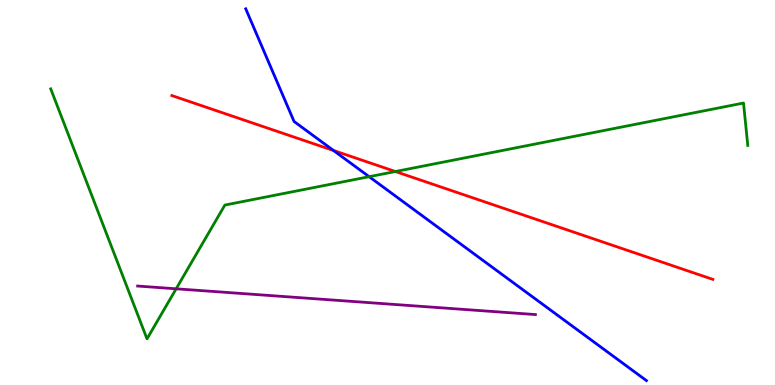[{'lines': ['blue', 'red'], 'intersections': [{'x': 4.3, 'y': 6.09}]}, {'lines': ['green', 'red'], 'intersections': [{'x': 5.1, 'y': 5.54}]}, {'lines': ['purple', 'red'], 'intersections': []}, {'lines': ['blue', 'green'], 'intersections': [{'x': 4.76, 'y': 5.41}]}, {'lines': ['blue', 'purple'], 'intersections': []}, {'lines': ['green', 'purple'], 'intersections': [{'x': 2.27, 'y': 2.5}]}]